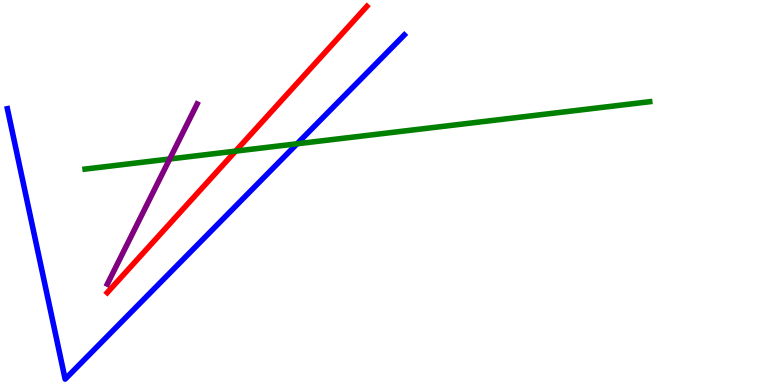[{'lines': ['blue', 'red'], 'intersections': []}, {'lines': ['green', 'red'], 'intersections': [{'x': 3.04, 'y': 6.07}]}, {'lines': ['purple', 'red'], 'intersections': []}, {'lines': ['blue', 'green'], 'intersections': [{'x': 3.83, 'y': 6.27}]}, {'lines': ['blue', 'purple'], 'intersections': []}, {'lines': ['green', 'purple'], 'intersections': [{'x': 2.19, 'y': 5.87}]}]